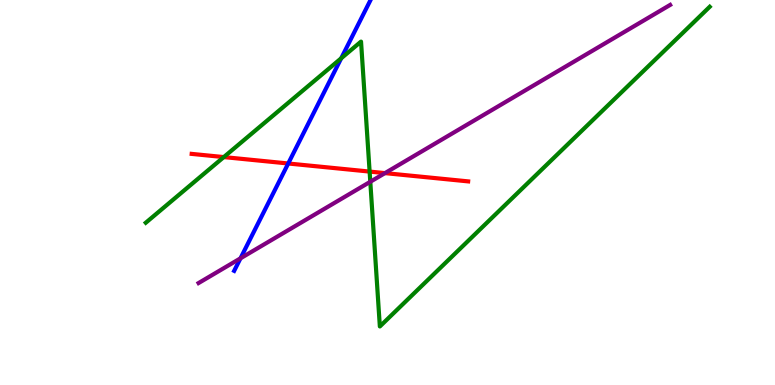[{'lines': ['blue', 'red'], 'intersections': [{'x': 3.72, 'y': 5.75}]}, {'lines': ['green', 'red'], 'intersections': [{'x': 2.89, 'y': 5.92}, {'x': 4.77, 'y': 5.54}]}, {'lines': ['purple', 'red'], 'intersections': [{'x': 4.97, 'y': 5.5}]}, {'lines': ['blue', 'green'], 'intersections': [{'x': 4.4, 'y': 8.49}]}, {'lines': ['blue', 'purple'], 'intersections': [{'x': 3.1, 'y': 3.29}]}, {'lines': ['green', 'purple'], 'intersections': [{'x': 4.78, 'y': 5.28}]}]